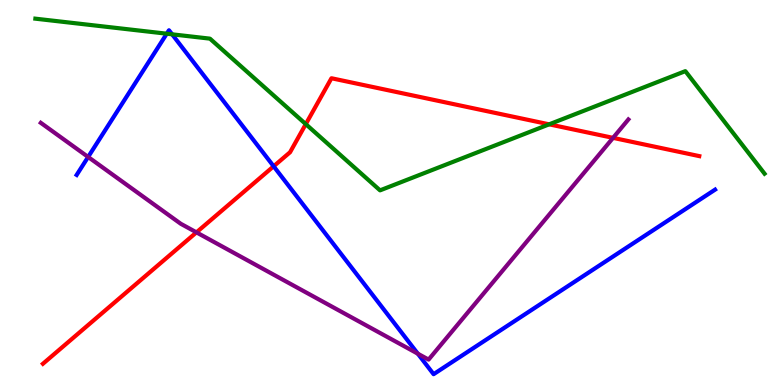[{'lines': ['blue', 'red'], 'intersections': [{'x': 3.53, 'y': 5.68}]}, {'lines': ['green', 'red'], 'intersections': [{'x': 3.95, 'y': 6.78}, {'x': 7.09, 'y': 6.77}]}, {'lines': ['purple', 'red'], 'intersections': [{'x': 2.53, 'y': 3.96}, {'x': 7.91, 'y': 6.42}]}, {'lines': ['blue', 'green'], 'intersections': [{'x': 2.15, 'y': 9.12}, {'x': 2.22, 'y': 9.11}]}, {'lines': ['blue', 'purple'], 'intersections': [{'x': 1.14, 'y': 5.92}, {'x': 5.39, 'y': 0.813}]}, {'lines': ['green', 'purple'], 'intersections': []}]